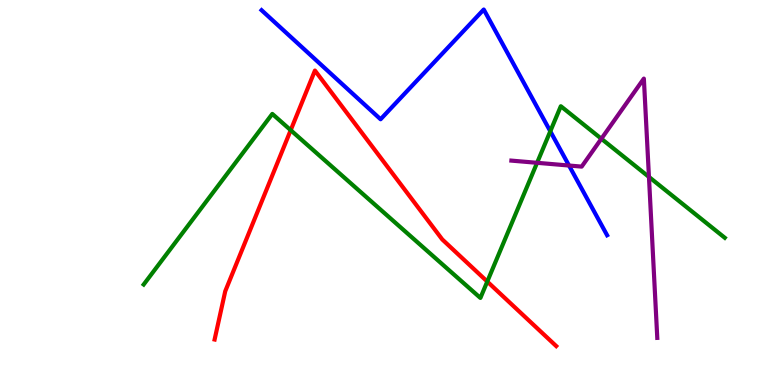[{'lines': ['blue', 'red'], 'intersections': []}, {'lines': ['green', 'red'], 'intersections': [{'x': 3.75, 'y': 6.62}, {'x': 6.29, 'y': 2.69}]}, {'lines': ['purple', 'red'], 'intersections': []}, {'lines': ['blue', 'green'], 'intersections': [{'x': 7.1, 'y': 6.59}]}, {'lines': ['blue', 'purple'], 'intersections': [{'x': 7.34, 'y': 5.7}]}, {'lines': ['green', 'purple'], 'intersections': [{'x': 6.93, 'y': 5.77}, {'x': 7.76, 'y': 6.4}, {'x': 8.37, 'y': 5.4}]}]